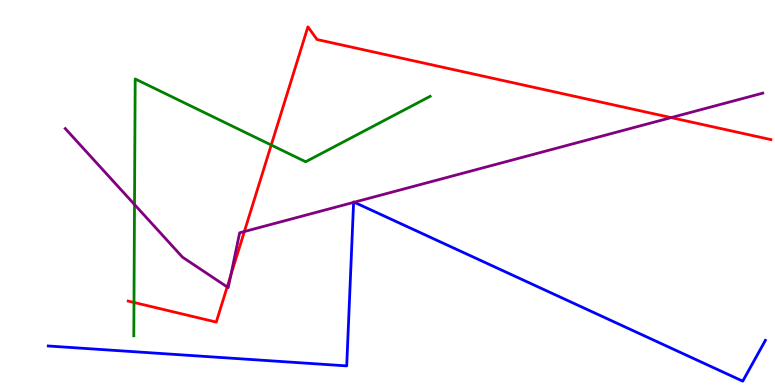[{'lines': ['blue', 'red'], 'intersections': []}, {'lines': ['green', 'red'], 'intersections': [{'x': 1.73, 'y': 2.14}, {'x': 3.5, 'y': 6.23}]}, {'lines': ['purple', 'red'], 'intersections': [{'x': 2.93, 'y': 2.55}, {'x': 2.98, 'y': 2.85}, {'x': 3.15, 'y': 3.99}, {'x': 8.66, 'y': 6.95}]}, {'lines': ['blue', 'green'], 'intersections': []}, {'lines': ['blue', 'purple'], 'intersections': [{'x': 4.56, 'y': 4.74}, {'x': 4.57, 'y': 4.75}]}, {'lines': ['green', 'purple'], 'intersections': [{'x': 1.74, 'y': 4.69}]}]